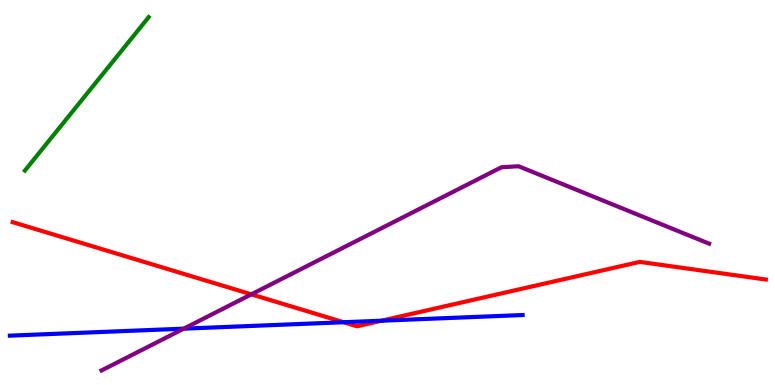[{'lines': ['blue', 'red'], 'intersections': [{'x': 4.43, 'y': 1.63}, {'x': 4.92, 'y': 1.67}]}, {'lines': ['green', 'red'], 'intersections': []}, {'lines': ['purple', 'red'], 'intersections': [{'x': 3.24, 'y': 2.35}]}, {'lines': ['blue', 'green'], 'intersections': []}, {'lines': ['blue', 'purple'], 'intersections': [{'x': 2.37, 'y': 1.46}]}, {'lines': ['green', 'purple'], 'intersections': []}]